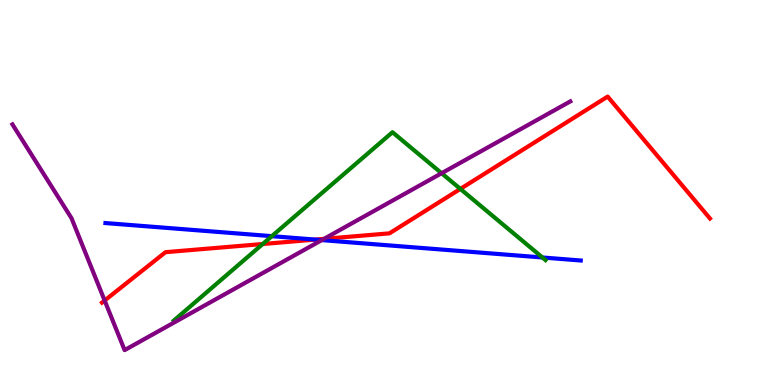[{'lines': ['blue', 'red'], 'intersections': [{'x': 4.07, 'y': 3.78}]}, {'lines': ['green', 'red'], 'intersections': [{'x': 3.39, 'y': 3.66}, {'x': 5.94, 'y': 5.09}]}, {'lines': ['purple', 'red'], 'intersections': [{'x': 1.35, 'y': 2.19}, {'x': 4.18, 'y': 3.8}]}, {'lines': ['blue', 'green'], 'intersections': [{'x': 3.51, 'y': 3.87}, {'x': 7.0, 'y': 3.31}]}, {'lines': ['blue', 'purple'], 'intersections': [{'x': 4.15, 'y': 3.76}]}, {'lines': ['green', 'purple'], 'intersections': [{'x': 5.7, 'y': 5.5}]}]